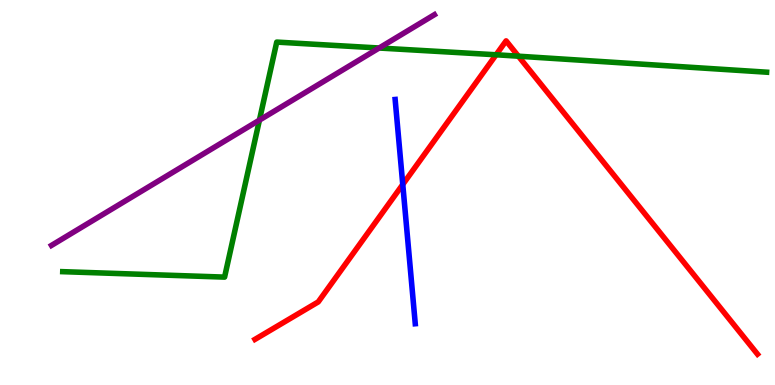[{'lines': ['blue', 'red'], 'intersections': [{'x': 5.2, 'y': 5.21}]}, {'lines': ['green', 'red'], 'intersections': [{'x': 6.4, 'y': 8.58}, {'x': 6.69, 'y': 8.54}]}, {'lines': ['purple', 'red'], 'intersections': []}, {'lines': ['blue', 'green'], 'intersections': []}, {'lines': ['blue', 'purple'], 'intersections': []}, {'lines': ['green', 'purple'], 'intersections': [{'x': 3.35, 'y': 6.88}, {'x': 4.89, 'y': 8.75}]}]